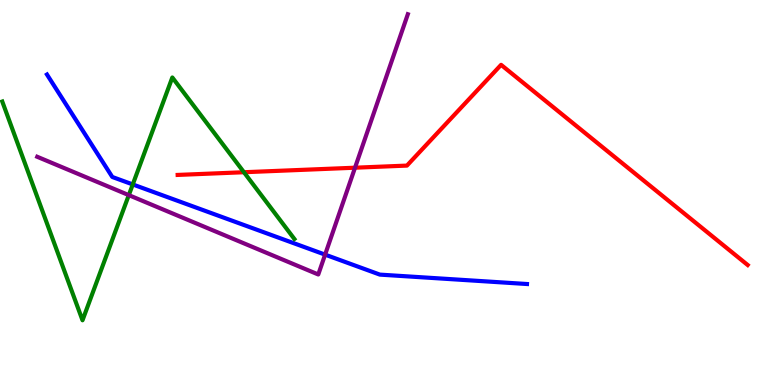[{'lines': ['blue', 'red'], 'intersections': []}, {'lines': ['green', 'red'], 'intersections': [{'x': 3.15, 'y': 5.53}]}, {'lines': ['purple', 'red'], 'intersections': [{'x': 4.58, 'y': 5.64}]}, {'lines': ['blue', 'green'], 'intersections': [{'x': 1.71, 'y': 5.21}]}, {'lines': ['blue', 'purple'], 'intersections': [{'x': 4.19, 'y': 3.39}]}, {'lines': ['green', 'purple'], 'intersections': [{'x': 1.66, 'y': 4.93}]}]